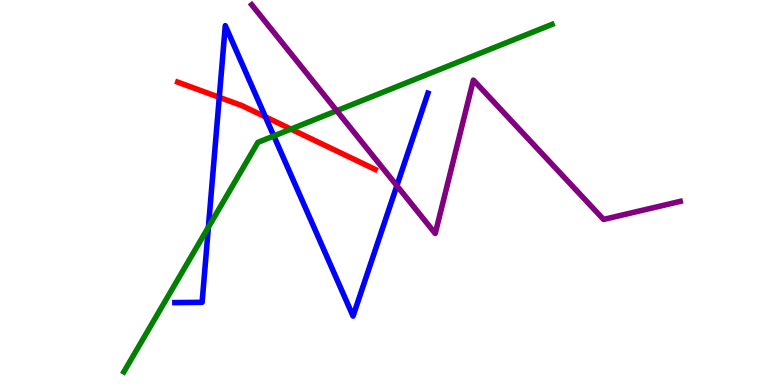[{'lines': ['blue', 'red'], 'intersections': [{'x': 2.83, 'y': 7.47}, {'x': 3.42, 'y': 6.96}]}, {'lines': ['green', 'red'], 'intersections': [{'x': 3.75, 'y': 6.65}]}, {'lines': ['purple', 'red'], 'intersections': []}, {'lines': ['blue', 'green'], 'intersections': [{'x': 2.69, 'y': 4.1}, {'x': 3.53, 'y': 6.47}]}, {'lines': ['blue', 'purple'], 'intersections': [{'x': 5.12, 'y': 5.18}]}, {'lines': ['green', 'purple'], 'intersections': [{'x': 4.34, 'y': 7.12}]}]